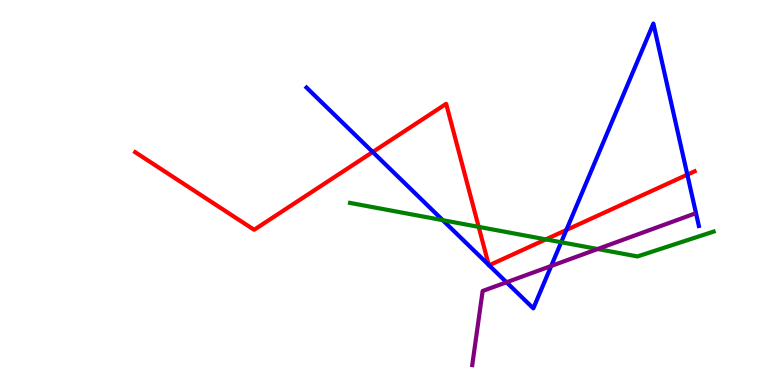[{'lines': ['blue', 'red'], 'intersections': [{'x': 4.81, 'y': 6.05}, {'x': 6.31, 'y': 3.12}, {'x': 6.31, 'y': 3.11}, {'x': 7.31, 'y': 4.03}, {'x': 8.87, 'y': 5.46}]}, {'lines': ['green', 'red'], 'intersections': [{'x': 6.18, 'y': 4.11}, {'x': 7.04, 'y': 3.78}]}, {'lines': ['purple', 'red'], 'intersections': []}, {'lines': ['blue', 'green'], 'intersections': [{'x': 5.71, 'y': 4.28}, {'x': 7.24, 'y': 3.71}]}, {'lines': ['blue', 'purple'], 'intersections': [{'x': 6.54, 'y': 2.67}, {'x': 7.11, 'y': 3.09}]}, {'lines': ['green', 'purple'], 'intersections': [{'x': 7.71, 'y': 3.53}]}]